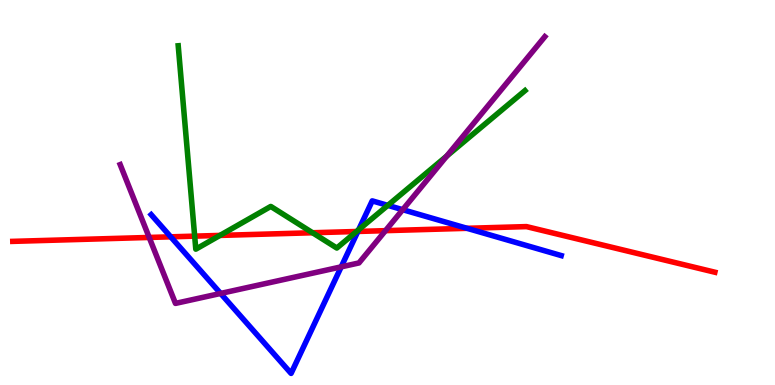[{'lines': ['blue', 'red'], 'intersections': [{'x': 2.2, 'y': 3.85}, {'x': 4.62, 'y': 3.99}, {'x': 6.03, 'y': 4.07}]}, {'lines': ['green', 'red'], 'intersections': [{'x': 2.51, 'y': 3.87}, {'x': 2.84, 'y': 3.89}, {'x': 4.03, 'y': 3.95}, {'x': 4.6, 'y': 3.99}]}, {'lines': ['purple', 'red'], 'intersections': [{'x': 1.93, 'y': 3.83}, {'x': 4.97, 'y': 4.01}]}, {'lines': ['blue', 'green'], 'intersections': [{'x': 4.63, 'y': 4.03}, {'x': 5.0, 'y': 4.67}]}, {'lines': ['blue', 'purple'], 'intersections': [{'x': 2.85, 'y': 2.38}, {'x': 4.4, 'y': 3.07}, {'x': 5.2, 'y': 4.55}]}, {'lines': ['green', 'purple'], 'intersections': [{'x': 5.76, 'y': 5.95}]}]